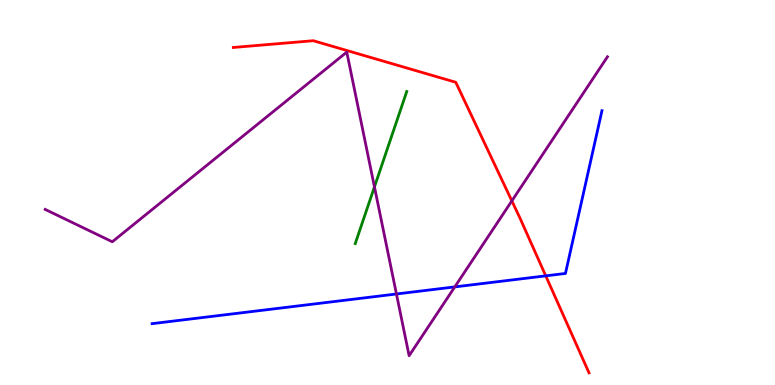[{'lines': ['blue', 'red'], 'intersections': [{'x': 7.04, 'y': 2.84}]}, {'lines': ['green', 'red'], 'intersections': []}, {'lines': ['purple', 'red'], 'intersections': [{'x': 6.6, 'y': 4.78}]}, {'lines': ['blue', 'green'], 'intersections': []}, {'lines': ['blue', 'purple'], 'intersections': [{'x': 5.12, 'y': 2.36}, {'x': 5.87, 'y': 2.55}]}, {'lines': ['green', 'purple'], 'intersections': [{'x': 4.83, 'y': 5.15}]}]